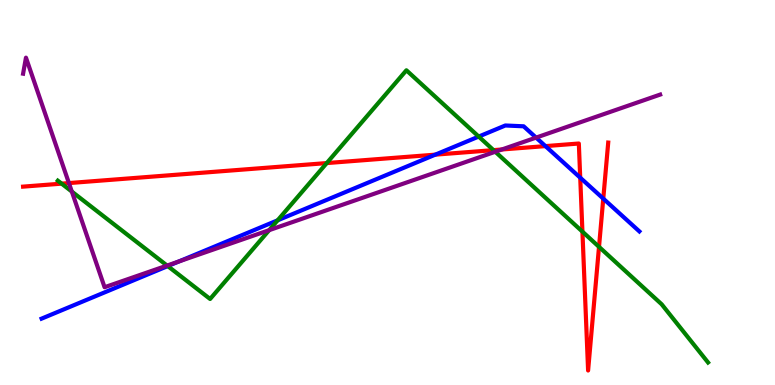[{'lines': ['blue', 'red'], 'intersections': [{'x': 5.62, 'y': 5.98}, {'x': 7.04, 'y': 6.2}, {'x': 7.49, 'y': 5.38}, {'x': 7.78, 'y': 4.84}]}, {'lines': ['green', 'red'], 'intersections': [{'x': 0.795, 'y': 5.23}, {'x': 4.22, 'y': 5.76}, {'x': 6.37, 'y': 6.1}, {'x': 7.52, 'y': 3.98}, {'x': 7.73, 'y': 3.59}]}, {'lines': ['purple', 'red'], 'intersections': [{'x': 0.889, 'y': 5.24}, {'x': 6.47, 'y': 6.12}]}, {'lines': ['blue', 'green'], 'intersections': [{'x': 2.16, 'y': 3.09}, {'x': 3.58, 'y': 4.28}, {'x': 6.18, 'y': 6.45}]}, {'lines': ['blue', 'purple'], 'intersections': [{'x': 2.3, 'y': 3.21}, {'x': 6.92, 'y': 6.43}]}, {'lines': ['green', 'purple'], 'intersections': [{'x': 0.927, 'y': 5.02}, {'x': 2.16, 'y': 3.1}, {'x': 3.47, 'y': 4.02}, {'x': 6.39, 'y': 6.06}]}]